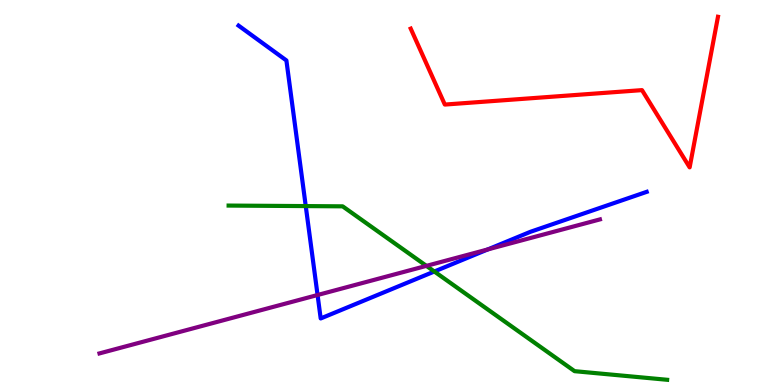[{'lines': ['blue', 'red'], 'intersections': []}, {'lines': ['green', 'red'], 'intersections': []}, {'lines': ['purple', 'red'], 'intersections': []}, {'lines': ['blue', 'green'], 'intersections': [{'x': 3.95, 'y': 4.65}, {'x': 5.6, 'y': 2.95}]}, {'lines': ['blue', 'purple'], 'intersections': [{'x': 4.1, 'y': 2.34}, {'x': 6.29, 'y': 3.52}]}, {'lines': ['green', 'purple'], 'intersections': [{'x': 5.5, 'y': 3.09}]}]